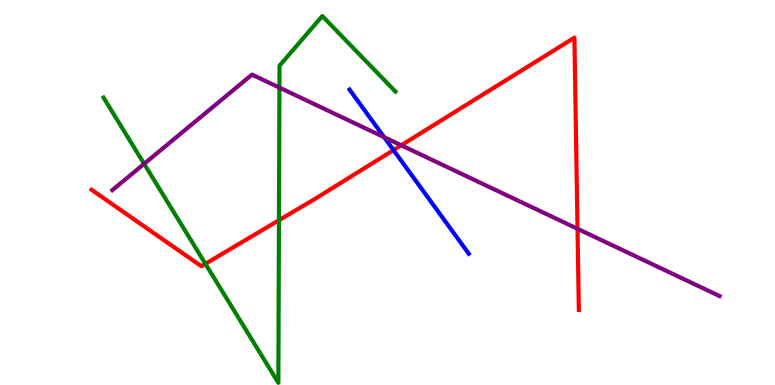[{'lines': ['blue', 'red'], 'intersections': [{'x': 5.08, 'y': 6.1}]}, {'lines': ['green', 'red'], 'intersections': [{'x': 2.65, 'y': 3.15}, {'x': 3.6, 'y': 4.28}]}, {'lines': ['purple', 'red'], 'intersections': [{'x': 5.18, 'y': 6.23}, {'x': 7.45, 'y': 4.06}]}, {'lines': ['blue', 'green'], 'intersections': []}, {'lines': ['blue', 'purple'], 'intersections': [{'x': 4.96, 'y': 6.44}]}, {'lines': ['green', 'purple'], 'intersections': [{'x': 1.86, 'y': 5.74}, {'x': 3.61, 'y': 7.72}]}]